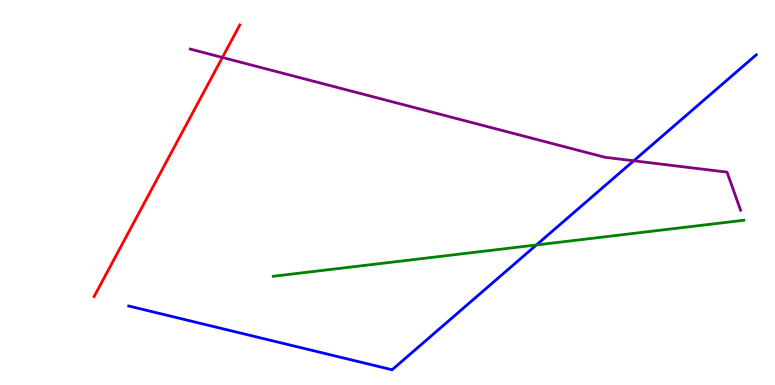[{'lines': ['blue', 'red'], 'intersections': []}, {'lines': ['green', 'red'], 'intersections': []}, {'lines': ['purple', 'red'], 'intersections': [{'x': 2.87, 'y': 8.51}]}, {'lines': ['blue', 'green'], 'intersections': [{'x': 6.92, 'y': 3.64}]}, {'lines': ['blue', 'purple'], 'intersections': [{'x': 8.18, 'y': 5.82}]}, {'lines': ['green', 'purple'], 'intersections': []}]